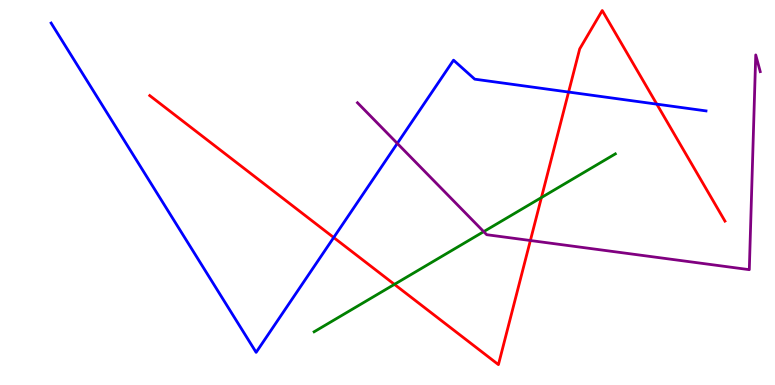[{'lines': ['blue', 'red'], 'intersections': [{'x': 4.31, 'y': 3.83}, {'x': 7.34, 'y': 7.61}, {'x': 8.47, 'y': 7.29}]}, {'lines': ['green', 'red'], 'intersections': [{'x': 5.09, 'y': 2.61}, {'x': 6.99, 'y': 4.87}]}, {'lines': ['purple', 'red'], 'intersections': [{'x': 6.84, 'y': 3.75}]}, {'lines': ['blue', 'green'], 'intersections': []}, {'lines': ['blue', 'purple'], 'intersections': [{'x': 5.13, 'y': 6.28}]}, {'lines': ['green', 'purple'], 'intersections': [{'x': 6.24, 'y': 3.98}]}]